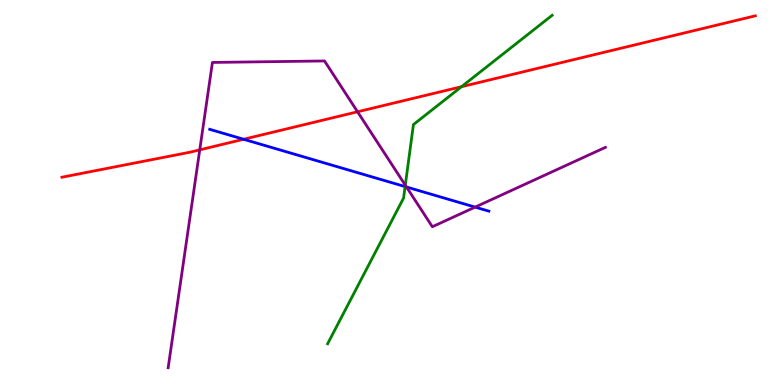[{'lines': ['blue', 'red'], 'intersections': [{'x': 3.14, 'y': 6.38}]}, {'lines': ['green', 'red'], 'intersections': [{'x': 5.95, 'y': 7.75}]}, {'lines': ['purple', 'red'], 'intersections': [{'x': 2.58, 'y': 6.11}, {'x': 4.61, 'y': 7.1}]}, {'lines': ['blue', 'green'], 'intersections': [{'x': 5.23, 'y': 5.15}]}, {'lines': ['blue', 'purple'], 'intersections': [{'x': 5.24, 'y': 5.14}, {'x': 6.13, 'y': 4.62}]}, {'lines': ['green', 'purple'], 'intersections': [{'x': 5.23, 'y': 5.19}]}]